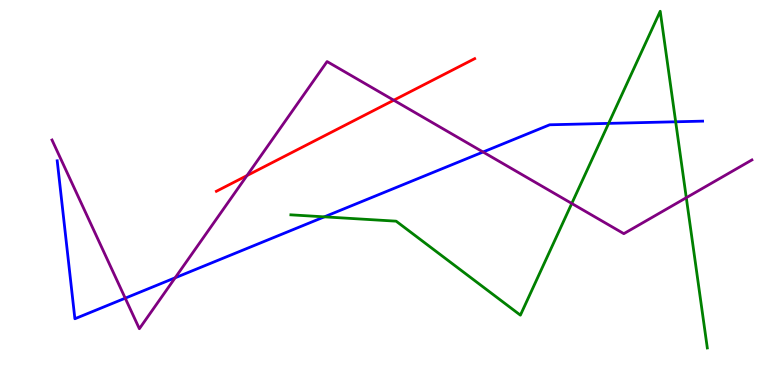[{'lines': ['blue', 'red'], 'intersections': []}, {'lines': ['green', 'red'], 'intersections': []}, {'lines': ['purple', 'red'], 'intersections': [{'x': 3.19, 'y': 5.44}, {'x': 5.08, 'y': 7.4}]}, {'lines': ['blue', 'green'], 'intersections': [{'x': 4.18, 'y': 4.37}, {'x': 7.85, 'y': 6.8}, {'x': 8.72, 'y': 6.84}]}, {'lines': ['blue', 'purple'], 'intersections': [{'x': 1.62, 'y': 2.25}, {'x': 2.26, 'y': 2.78}, {'x': 6.23, 'y': 6.05}]}, {'lines': ['green', 'purple'], 'intersections': [{'x': 7.38, 'y': 4.72}, {'x': 8.86, 'y': 4.86}]}]